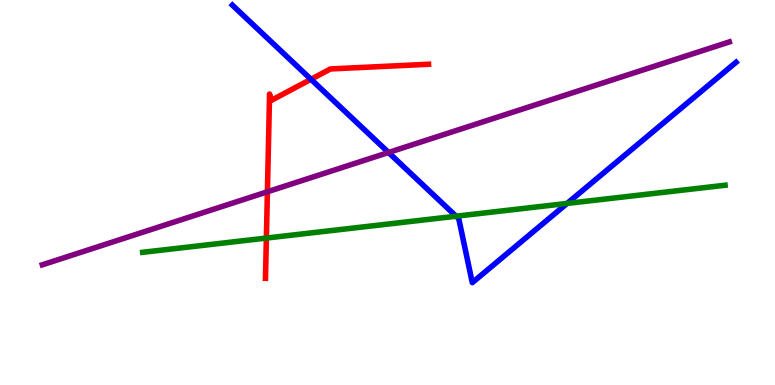[{'lines': ['blue', 'red'], 'intersections': [{'x': 4.01, 'y': 7.94}]}, {'lines': ['green', 'red'], 'intersections': [{'x': 3.44, 'y': 3.82}]}, {'lines': ['purple', 'red'], 'intersections': [{'x': 3.45, 'y': 5.02}]}, {'lines': ['blue', 'green'], 'intersections': [{'x': 5.88, 'y': 4.38}, {'x': 7.32, 'y': 4.72}]}, {'lines': ['blue', 'purple'], 'intersections': [{'x': 5.01, 'y': 6.04}]}, {'lines': ['green', 'purple'], 'intersections': []}]